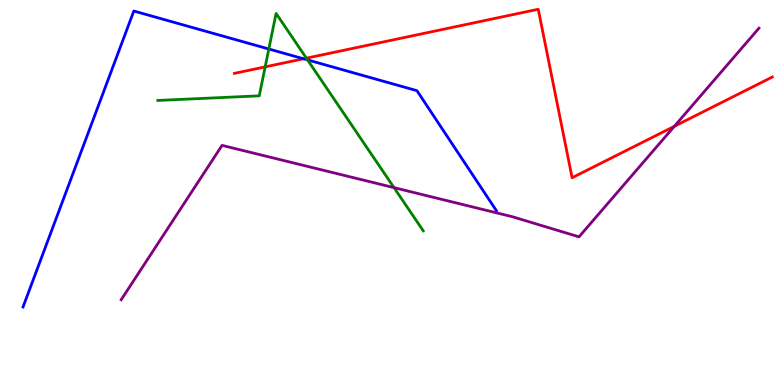[{'lines': ['blue', 'red'], 'intersections': [{'x': 3.92, 'y': 8.47}]}, {'lines': ['green', 'red'], 'intersections': [{'x': 3.42, 'y': 8.26}, {'x': 3.95, 'y': 8.49}]}, {'lines': ['purple', 'red'], 'intersections': [{'x': 8.7, 'y': 6.72}]}, {'lines': ['blue', 'green'], 'intersections': [{'x': 3.47, 'y': 8.73}, {'x': 3.97, 'y': 8.44}]}, {'lines': ['blue', 'purple'], 'intersections': []}, {'lines': ['green', 'purple'], 'intersections': [{'x': 5.08, 'y': 5.13}]}]